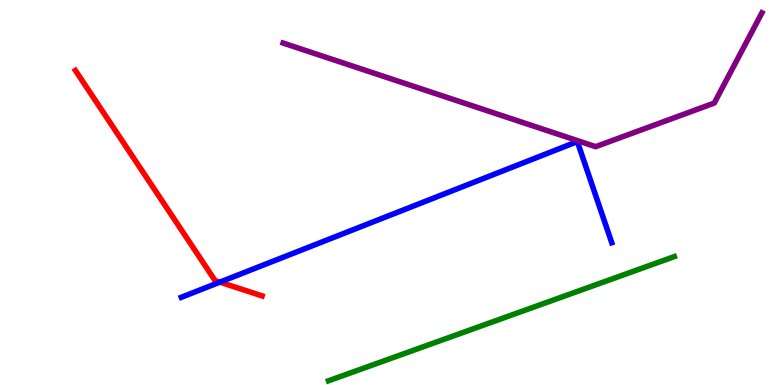[{'lines': ['blue', 'red'], 'intersections': [{'x': 2.84, 'y': 2.67}]}, {'lines': ['green', 'red'], 'intersections': []}, {'lines': ['purple', 'red'], 'intersections': []}, {'lines': ['blue', 'green'], 'intersections': []}, {'lines': ['blue', 'purple'], 'intersections': []}, {'lines': ['green', 'purple'], 'intersections': []}]